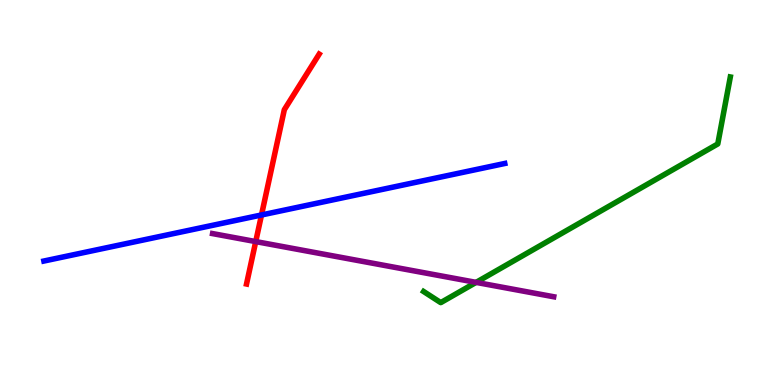[{'lines': ['blue', 'red'], 'intersections': [{'x': 3.37, 'y': 4.42}]}, {'lines': ['green', 'red'], 'intersections': []}, {'lines': ['purple', 'red'], 'intersections': [{'x': 3.3, 'y': 3.73}]}, {'lines': ['blue', 'green'], 'intersections': []}, {'lines': ['blue', 'purple'], 'intersections': []}, {'lines': ['green', 'purple'], 'intersections': [{'x': 6.14, 'y': 2.67}]}]